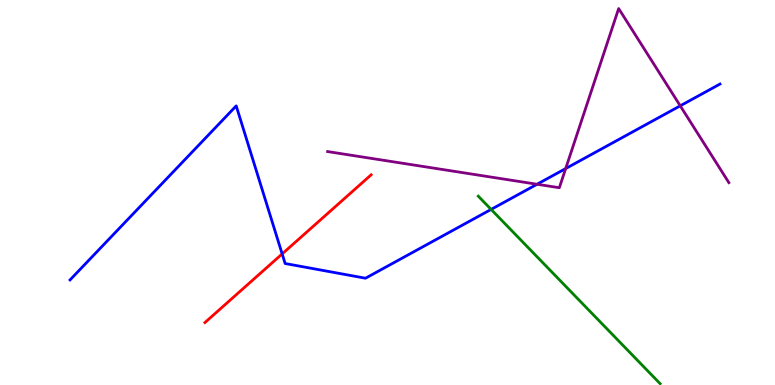[{'lines': ['blue', 'red'], 'intersections': [{'x': 3.64, 'y': 3.4}]}, {'lines': ['green', 'red'], 'intersections': []}, {'lines': ['purple', 'red'], 'intersections': []}, {'lines': ['blue', 'green'], 'intersections': [{'x': 6.34, 'y': 4.56}]}, {'lines': ['blue', 'purple'], 'intersections': [{'x': 6.93, 'y': 5.21}, {'x': 7.3, 'y': 5.62}, {'x': 8.78, 'y': 7.25}]}, {'lines': ['green', 'purple'], 'intersections': []}]